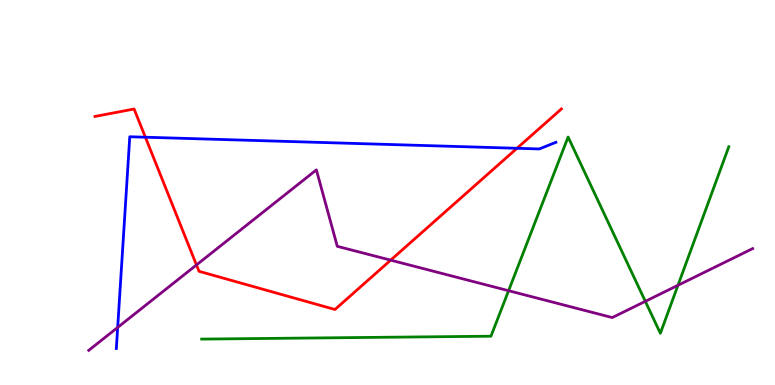[{'lines': ['blue', 'red'], 'intersections': [{'x': 1.88, 'y': 6.44}, {'x': 6.67, 'y': 6.15}]}, {'lines': ['green', 'red'], 'intersections': []}, {'lines': ['purple', 'red'], 'intersections': [{'x': 2.54, 'y': 3.12}, {'x': 5.04, 'y': 3.24}]}, {'lines': ['blue', 'green'], 'intersections': []}, {'lines': ['blue', 'purple'], 'intersections': [{'x': 1.52, 'y': 1.5}]}, {'lines': ['green', 'purple'], 'intersections': [{'x': 6.56, 'y': 2.45}, {'x': 8.33, 'y': 2.17}, {'x': 8.75, 'y': 2.59}]}]